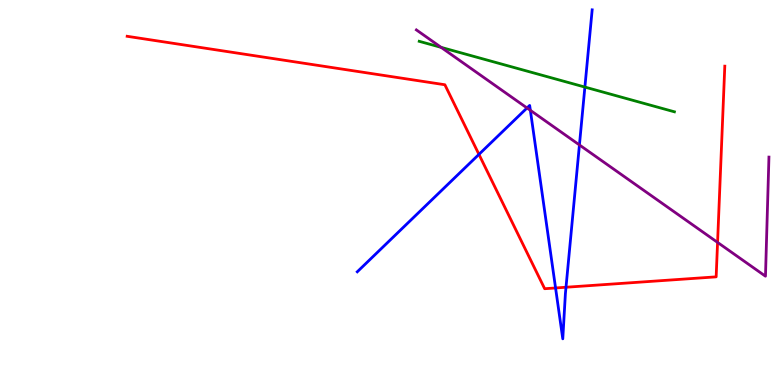[{'lines': ['blue', 'red'], 'intersections': [{'x': 6.18, 'y': 5.99}, {'x': 7.17, 'y': 2.52}, {'x': 7.3, 'y': 2.54}]}, {'lines': ['green', 'red'], 'intersections': []}, {'lines': ['purple', 'red'], 'intersections': [{'x': 9.26, 'y': 3.7}]}, {'lines': ['blue', 'green'], 'intersections': [{'x': 7.55, 'y': 7.74}]}, {'lines': ['blue', 'purple'], 'intersections': [{'x': 6.8, 'y': 7.2}, {'x': 6.84, 'y': 7.13}, {'x': 7.48, 'y': 6.24}]}, {'lines': ['green', 'purple'], 'intersections': [{'x': 5.69, 'y': 8.77}]}]